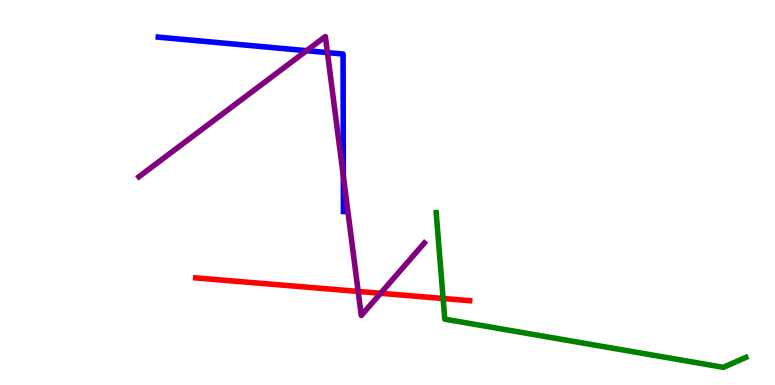[{'lines': ['blue', 'red'], 'intersections': []}, {'lines': ['green', 'red'], 'intersections': [{'x': 5.72, 'y': 2.25}]}, {'lines': ['purple', 'red'], 'intersections': [{'x': 4.62, 'y': 2.43}, {'x': 4.91, 'y': 2.38}]}, {'lines': ['blue', 'green'], 'intersections': []}, {'lines': ['blue', 'purple'], 'intersections': [{'x': 3.96, 'y': 8.68}, {'x': 4.22, 'y': 8.63}, {'x': 4.43, 'y': 5.42}]}, {'lines': ['green', 'purple'], 'intersections': []}]